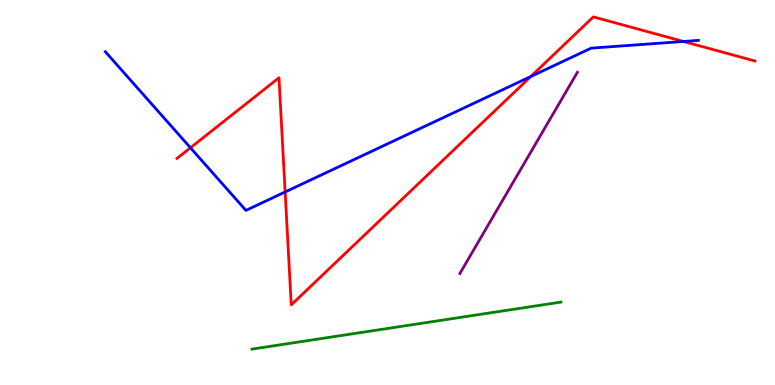[{'lines': ['blue', 'red'], 'intersections': [{'x': 2.46, 'y': 6.16}, {'x': 3.68, 'y': 5.01}, {'x': 6.85, 'y': 8.01}, {'x': 8.82, 'y': 8.92}]}, {'lines': ['green', 'red'], 'intersections': []}, {'lines': ['purple', 'red'], 'intersections': []}, {'lines': ['blue', 'green'], 'intersections': []}, {'lines': ['blue', 'purple'], 'intersections': []}, {'lines': ['green', 'purple'], 'intersections': []}]